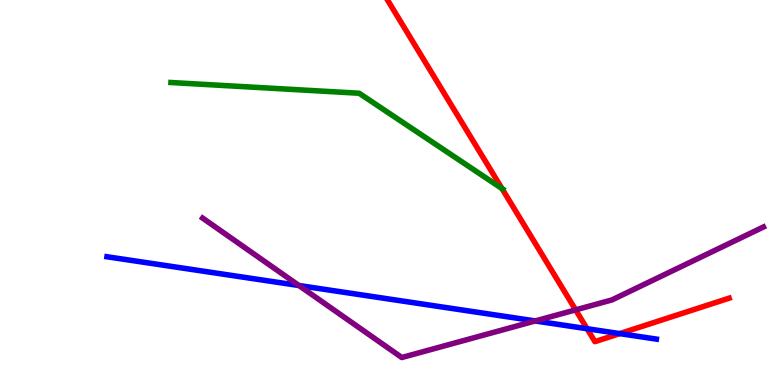[{'lines': ['blue', 'red'], 'intersections': [{'x': 7.58, 'y': 1.46}, {'x': 8.0, 'y': 1.33}]}, {'lines': ['green', 'red'], 'intersections': [{'x': 6.48, 'y': 5.1}]}, {'lines': ['purple', 'red'], 'intersections': [{'x': 7.43, 'y': 1.95}]}, {'lines': ['blue', 'green'], 'intersections': []}, {'lines': ['blue', 'purple'], 'intersections': [{'x': 3.86, 'y': 2.58}, {'x': 6.91, 'y': 1.66}]}, {'lines': ['green', 'purple'], 'intersections': []}]